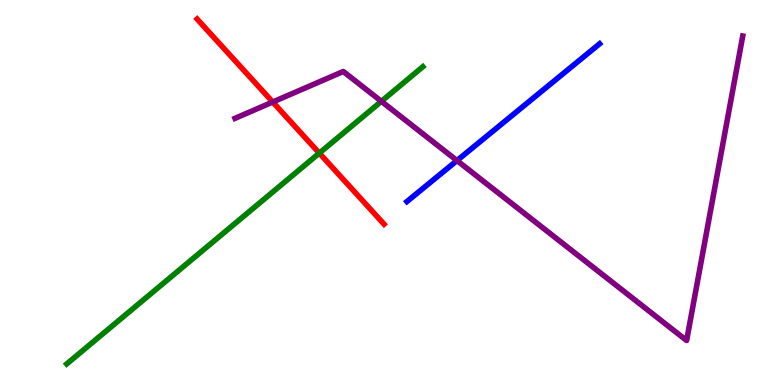[{'lines': ['blue', 'red'], 'intersections': []}, {'lines': ['green', 'red'], 'intersections': [{'x': 4.12, 'y': 6.02}]}, {'lines': ['purple', 'red'], 'intersections': [{'x': 3.52, 'y': 7.35}]}, {'lines': ['blue', 'green'], 'intersections': []}, {'lines': ['blue', 'purple'], 'intersections': [{'x': 5.9, 'y': 5.83}]}, {'lines': ['green', 'purple'], 'intersections': [{'x': 4.92, 'y': 7.37}]}]